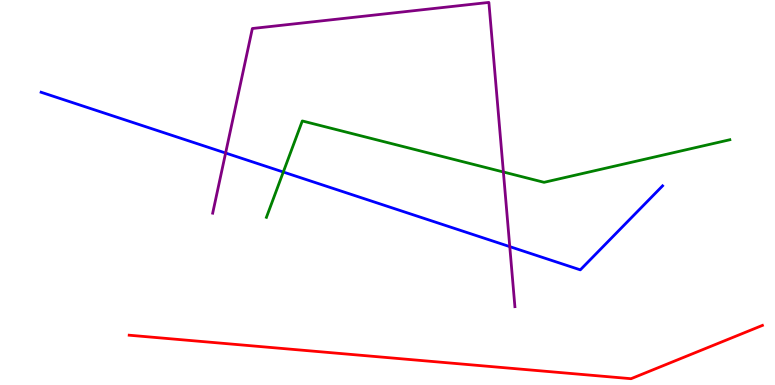[{'lines': ['blue', 'red'], 'intersections': []}, {'lines': ['green', 'red'], 'intersections': []}, {'lines': ['purple', 'red'], 'intersections': []}, {'lines': ['blue', 'green'], 'intersections': [{'x': 3.66, 'y': 5.53}]}, {'lines': ['blue', 'purple'], 'intersections': [{'x': 2.91, 'y': 6.03}, {'x': 6.58, 'y': 3.59}]}, {'lines': ['green', 'purple'], 'intersections': [{'x': 6.5, 'y': 5.53}]}]